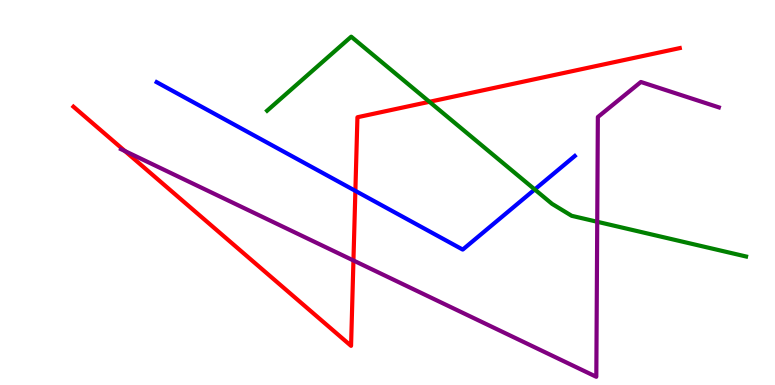[{'lines': ['blue', 'red'], 'intersections': [{'x': 4.59, 'y': 5.04}]}, {'lines': ['green', 'red'], 'intersections': [{'x': 5.54, 'y': 7.36}]}, {'lines': ['purple', 'red'], 'intersections': [{'x': 1.61, 'y': 6.08}, {'x': 4.56, 'y': 3.23}]}, {'lines': ['blue', 'green'], 'intersections': [{'x': 6.9, 'y': 5.08}]}, {'lines': ['blue', 'purple'], 'intersections': []}, {'lines': ['green', 'purple'], 'intersections': [{'x': 7.71, 'y': 4.24}]}]